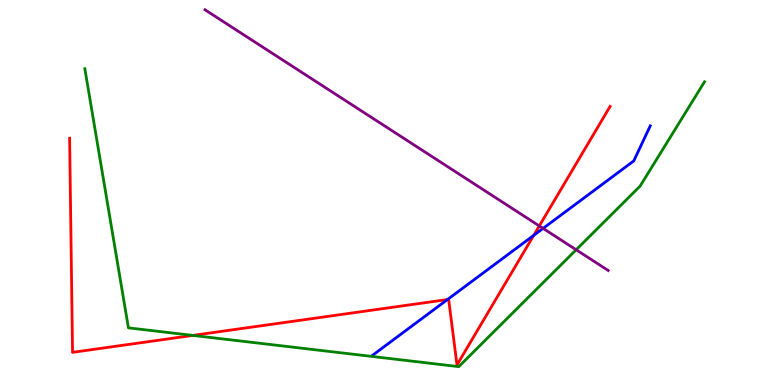[{'lines': ['blue', 'red'], 'intersections': [{'x': 5.77, 'y': 2.22}, {'x': 6.89, 'y': 3.89}]}, {'lines': ['green', 'red'], 'intersections': [{'x': 2.49, 'y': 1.29}]}, {'lines': ['purple', 'red'], 'intersections': [{'x': 6.96, 'y': 4.13}]}, {'lines': ['blue', 'green'], 'intersections': []}, {'lines': ['blue', 'purple'], 'intersections': [{'x': 7.01, 'y': 4.07}]}, {'lines': ['green', 'purple'], 'intersections': [{'x': 7.43, 'y': 3.51}]}]